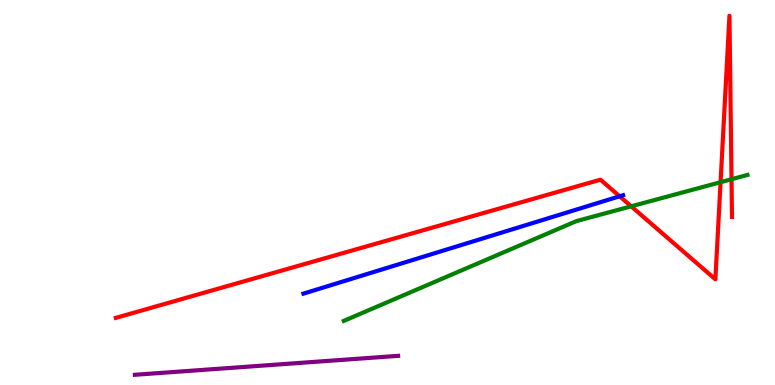[{'lines': ['blue', 'red'], 'intersections': [{'x': 8.0, 'y': 4.9}]}, {'lines': ['green', 'red'], 'intersections': [{'x': 8.14, 'y': 4.64}, {'x': 9.3, 'y': 5.27}, {'x': 9.44, 'y': 5.34}]}, {'lines': ['purple', 'red'], 'intersections': []}, {'lines': ['blue', 'green'], 'intersections': []}, {'lines': ['blue', 'purple'], 'intersections': []}, {'lines': ['green', 'purple'], 'intersections': []}]